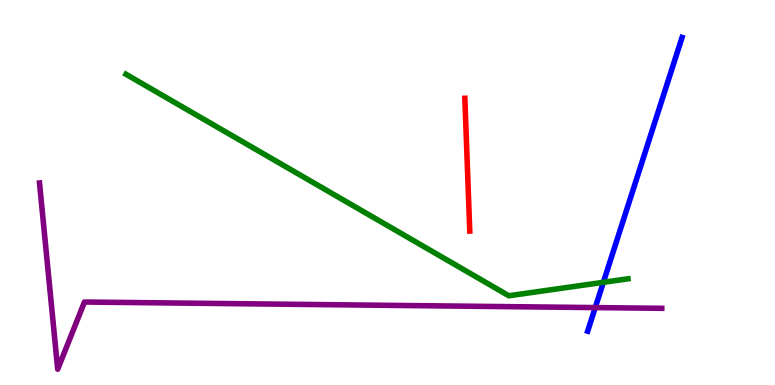[{'lines': ['blue', 'red'], 'intersections': []}, {'lines': ['green', 'red'], 'intersections': []}, {'lines': ['purple', 'red'], 'intersections': []}, {'lines': ['blue', 'green'], 'intersections': [{'x': 7.79, 'y': 2.67}]}, {'lines': ['blue', 'purple'], 'intersections': [{'x': 7.68, 'y': 2.01}]}, {'lines': ['green', 'purple'], 'intersections': []}]